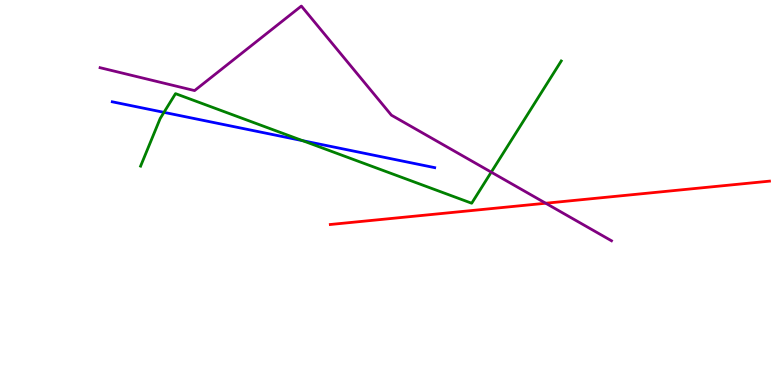[{'lines': ['blue', 'red'], 'intersections': []}, {'lines': ['green', 'red'], 'intersections': []}, {'lines': ['purple', 'red'], 'intersections': [{'x': 7.04, 'y': 4.72}]}, {'lines': ['blue', 'green'], 'intersections': [{'x': 2.12, 'y': 7.08}, {'x': 3.9, 'y': 6.35}]}, {'lines': ['blue', 'purple'], 'intersections': []}, {'lines': ['green', 'purple'], 'intersections': [{'x': 6.34, 'y': 5.53}]}]